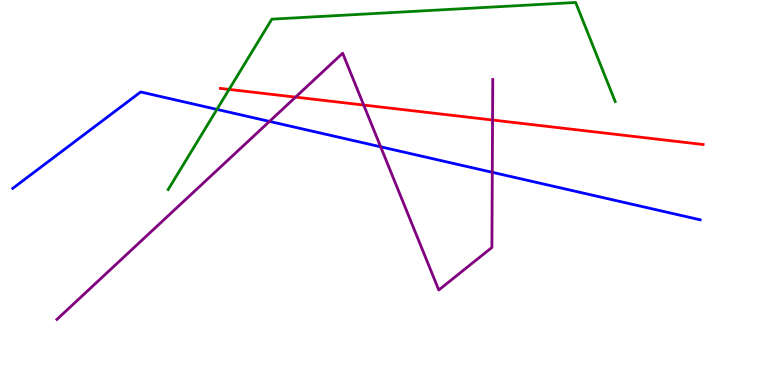[{'lines': ['blue', 'red'], 'intersections': []}, {'lines': ['green', 'red'], 'intersections': [{'x': 2.96, 'y': 7.68}]}, {'lines': ['purple', 'red'], 'intersections': [{'x': 3.81, 'y': 7.48}, {'x': 4.69, 'y': 7.27}, {'x': 6.36, 'y': 6.88}]}, {'lines': ['blue', 'green'], 'intersections': [{'x': 2.8, 'y': 7.16}]}, {'lines': ['blue', 'purple'], 'intersections': [{'x': 3.48, 'y': 6.85}, {'x': 4.91, 'y': 6.19}, {'x': 6.35, 'y': 5.52}]}, {'lines': ['green', 'purple'], 'intersections': []}]